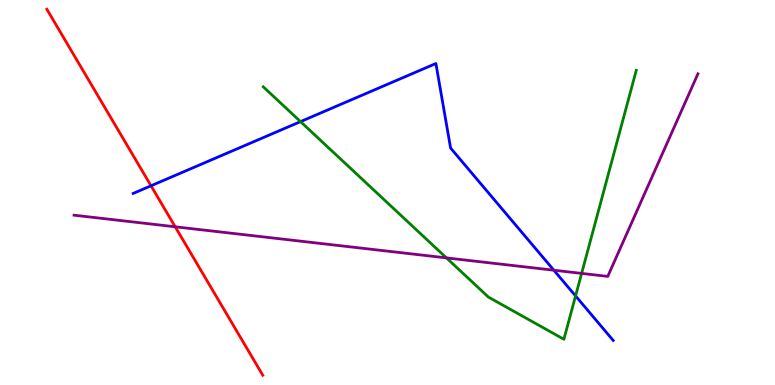[{'lines': ['blue', 'red'], 'intersections': [{'x': 1.95, 'y': 5.17}]}, {'lines': ['green', 'red'], 'intersections': []}, {'lines': ['purple', 'red'], 'intersections': [{'x': 2.26, 'y': 4.11}]}, {'lines': ['blue', 'green'], 'intersections': [{'x': 3.88, 'y': 6.84}, {'x': 7.43, 'y': 2.31}]}, {'lines': ['blue', 'purple'], 'intersections': [{'x': 7.15, 'y': 2.98}]}, {'lines': ['green', 'purple'], 'intersections': [{'x': 5.76, 'y': 3.3}, {'x': 7.5, 'y': 2.9}]}]